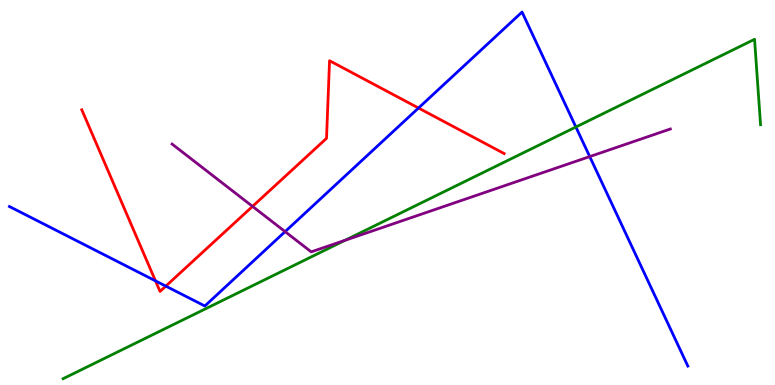[{'lines': ['blue', 'red'], 'intersections': [{'x': 2.01, 'y': 2.7}, {'x': 2.14, 'y': 2.57}, {'x': 5.4, 'y': 7.19}]}, {'lines': ['green', 'red'], 'intersections': []}, {'lines': ['purple', 'red'], 'intersections': [{'x': 3.26, 'y': 4.64}]}, {'lines': ['blue', 'green'], 'intersections': [{'x': 7.43, 'y': 6.7}]}, {'lines': ['blue', 'purple'], 'intersections': [{'x': 3.68, 'y': 3.98}, {'x': 7.61, 'y': 5.93}]}, {'lines': ['green', 'purple'], 'intersections': [{'x': 4.45, 'y': 3.76}]}]